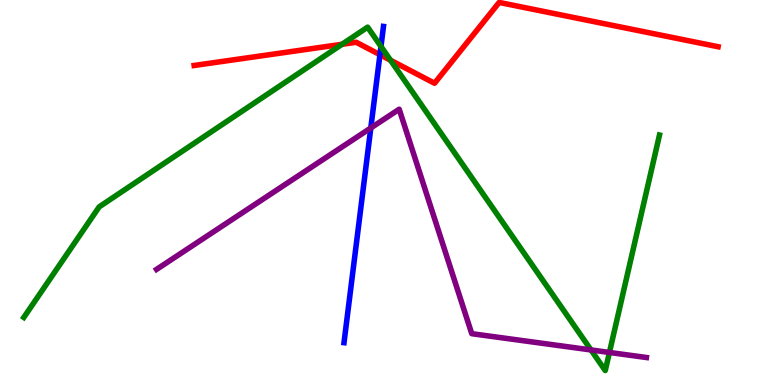[{'lines': ['blue', 'red'], 'intersections': [{'x': 4.9, 'y': 8.58}]}, {'lines': ['green', 'red'], 'intersections': [{'x': 4.41, 'y': 8.85}, {'x': 5.04, 'y': 8.44}]}, {'lines': ['purple', 'red'], 'intersections': []}, {'lines': ['blue', 'green'], 'intersections': [{'x': 4.92, 'y': 8.79}]}, {'lines': ['blue', 'purple'], 'intersections': [{'x': 4.78, 'y': 6.68}]}, {'lines': ['green', 'purple'], 'intersections': [{'x': 7.63, 'y': 0.91}, {'x': 7.86, 'y': 0.845}]}]